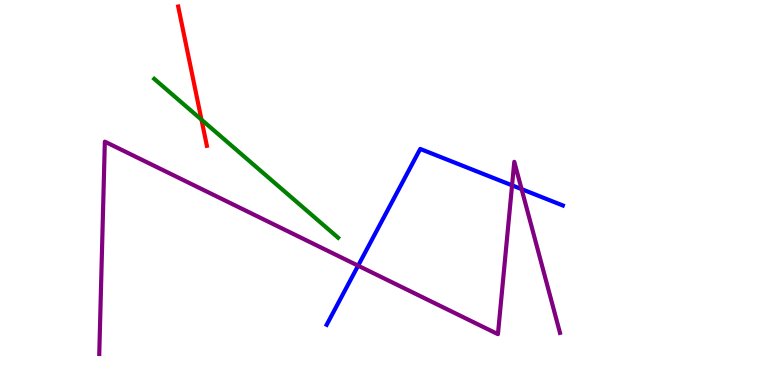[{'lines': ['blue', 'red'], 'intersections': []}, {'lines': ['green', 'red'], 'intersections': [{'x': 2.6, 'y': 6.89}]}, {'lines': ['purple', 'red'], 'intersections': []}, {'lines': ['blue', 'green'], 'intersections': []}, {'lines': ['blue', 'purple'], 'intersections': [{'x': 4.62, 'y': 3.1}, {'x': 6.61, 'y': 5.19}, {'x': 6.73, 'y': 5.09}]}, {'lines': ['green', 'purple'], 'intersections': []}]